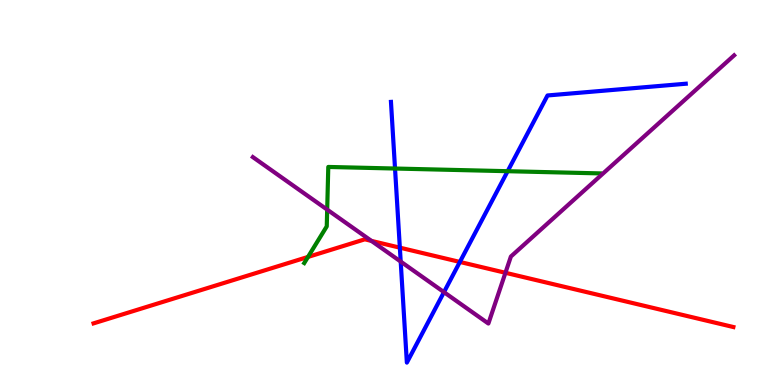[{'lines': ['blue', 'red'], 'intersections': [{'x': 5.16, 'y': 3.57}, {'x': 5.93, 'y': 3.2}]}, {'lines': ['green', 'red'], 'intersections': [{'x': 3.97, 'y': 3.33}]}, {'lines': ['purple', 'red'], 'intersections': [{'x': 4.79, 'y': 3.74}, {'x': 6.52, 'y': 2.91}]}, {'lines': ['blue', 'green'], 'intersections': [{'x': 5.1, 'y': 5.62}, {'x': 6.55, 'y': 5.55}]}, {'lines': ['blue', 'purple'], 'intersections': [{'x': 5.17, 'y': 3.21}, {'x': 5.73, 'y': 2.41}]}, {'lines': ['green', 'purple'], 'intersections': [{'x': 4.22, 'y': 4.56}]}]